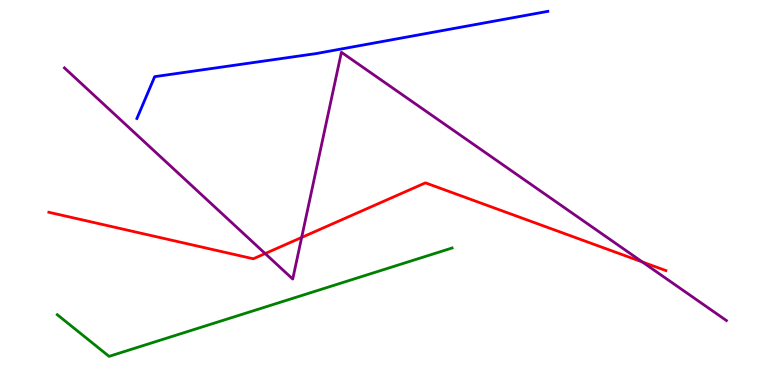[{'lines': ['blue', 'red'], 'intersections': []}, {'lines': ['green', 'red'], 'intersections': []}, {'lines': ['purple', 'red'], 'intersections': [{'x': 3.42, 'y': 3.41}, {'x': 3.89, 'y': 3.83}, {'x': 8.29, 'y': 3.19}]}, {'lines': ['blue', 'green'], 'intersections': []}, {'lines': ['blue', 'purple'], 'intersections': []}, {'lines': ['green', 'purple'], 'intersections': []}]